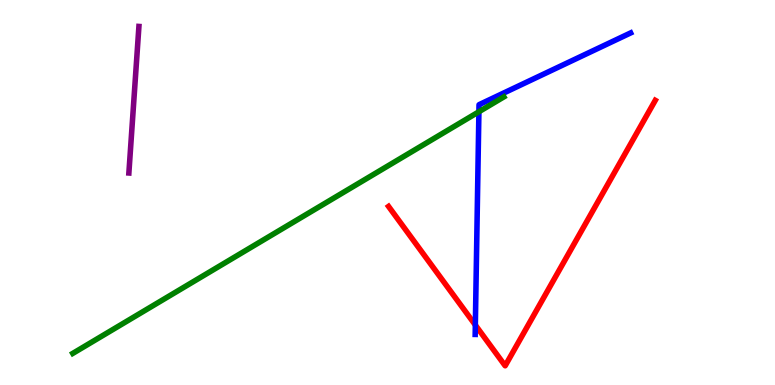[{'lines': ['blue', 'red'], 'intersections': [{'x': 6.13, 'y': 1.56}]}, {'lines': ['green', 'red'], 'intersections': []}, {'lines': ['purple', 'red'], 'intersections': []}, {'lines': ['blue', 'green'], 'intersections': [{'x': 6.18, 'y': 7.1}]}, {'lines': ['blue', 'purple'], 'intersections': []}, {'lines': ['green', 'purple'], 'intersections': []}]